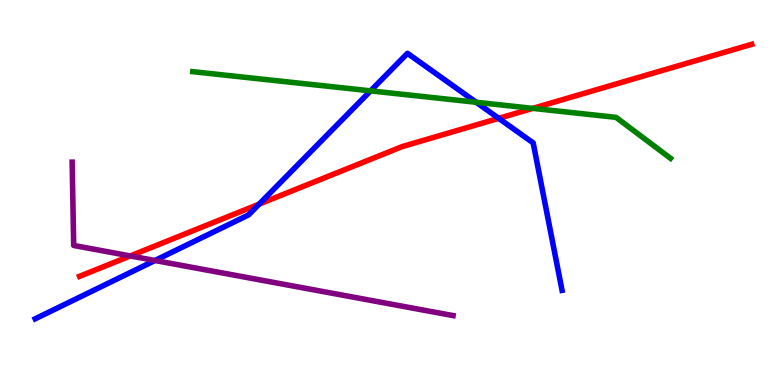[{'lines': ['blue', 'red'], 'intersections': [{'x': 3.34, 'y': 4.7}, {'x': 6.44, 'y': 6.93}]}, {'lines': ['green', 'red'], 'intersections': [{'x': 6.87, 'y': 7.19}]}, {'lines': ['purple', 'red'], 'intersections': [{'x': 1.68, 'y': 3.35}]}, {'lines': ['blue', 'green'], 'intersections': [{'x': 4.78, 'y': 7.64}, {'x': 6.14, 'y': 7.34}]}, {'lines': ['blue', 'purple'], 'intersections': [{'x': 2.0, 'y': 3.23}]}, {'lines': ['green', 'purple'], 'intersections': []}]